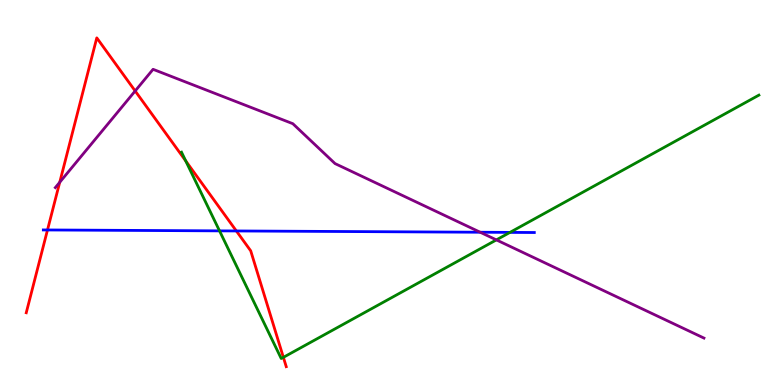[{'lines': ['blue', 'red'], 'intersections': [{'x': 0.613, 'y': 4.03}, {'x': 3.05, 'y': 4.0}]}, {'lines': ['green', 'red'], 'intersections': [{'x': 2.4, 'y': 5.82}, {'x': 3.66, 'y': 0.719}]}, {'lines': ['purple', 'red'], 'intersections': [{'x': 0.771, 'y': 5.27}, {'x': 1.74, 'y': 7.64}]}, {'lines': ['blue', 'green'], 'intersections': [{'x': 2.83, 'y': 4.0}, {'x': 6.58, 'y': 3.96}]}, {'lines': ['blue', 'purple'], 'intersections': [{'x': 6.2, 'y': 3.97}]}, {'lines': ['green', 'purple'], 'intersections': [{'x': 6.4, 'y': 3.77}]}]